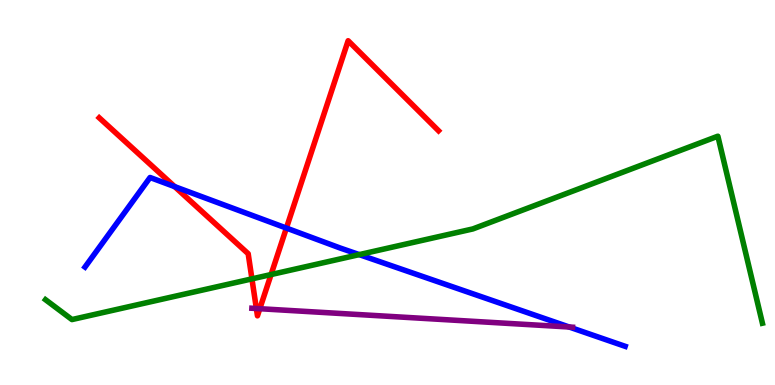[{'lines': ['blue', 'red'], 'intersections': [{'x': 2.25, 'y': 5.15}, {'x': 3.7, 'y': 4.08}]}, {'lines': ['green', 'red'], 'intersections': [{'x': 3.25, 'y': 2.76}, {'x': 3.5, 'y': 2.87}]}, {'lines': ['purple', 'red'], 'intersections': [{'x': 3.31, 'y': 1.99}, {'x': 3.35, 'y': 1.98}]}, {'lines': ['blue', 'green'], 'intersections': [{'x': 4.64, 'y': 3.39}]}, {'lines': ['blue', 'purple'], 'intersections': [{'x': 7.34, 'y': 1.51}]}, {'lines': ['green', 'purple'], 'intersections': []}]